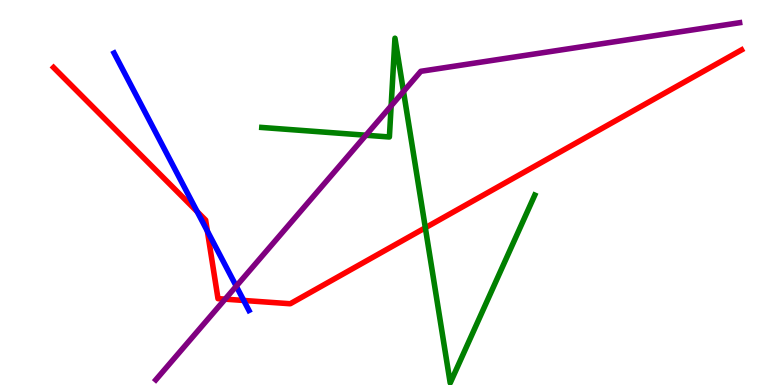[{'lines': ['blue', 'red'], 'intersections': [{'x': 2.54, 'y': 4.5}, {'x': 2.68, 'y': 4.0}, {'x': 3.14, 'y': 2.2}]}, {'lines': ['green', 'red'], 'intersections': [{'x': 5.49, 'y': 4.08}]}, {'lines': ['purple', 'red'], 'intersections': [{'x': 2.9, 'y': 2.23}]}, {'lines': ['blue', 'green'], 'intersections': []}, {'lines': ['blue', 'purple'], 'intersections': [{'x': 3.05, 'y': 2.57}]}, {'lines': ['green', 'purple'], 'intersections': [{'x': 4.72, 'y': 6.49}, {'x': 5.05, 'y': 7.25}, {'x': 5.21, 'y': 7.62}]}]